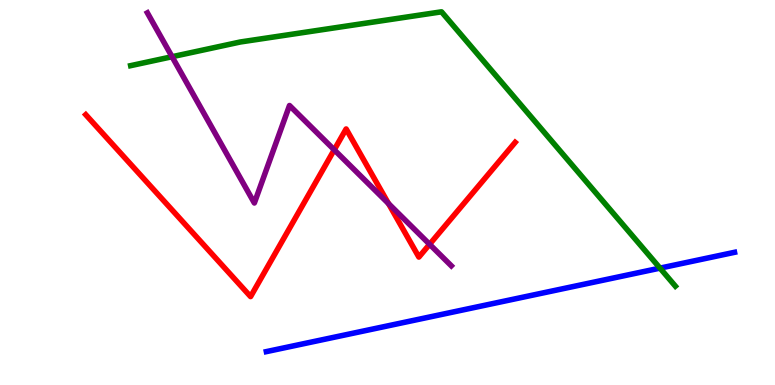[{'lines': ['blue', 'red'], 'intersections': []}, {'lines': ['green', 'red'], 'intersections': []}, {'lines': ['purple', 'red'], 'intersections': [{'x': 4.31, 'y': 6.11}, {'x': 5.01, 'y': 4.71}, {'x': 5.54, 'y': 3.65}]}, {'lines': ['blue', 'green'], 'intersections': [{'x': 8.52, 'y': 3.04}]}, {'lines': ['blue', 'purple'], 'intersections': []}, {'lines': ['green', 'purple'], 'intersections': [{'x': 2.22, 'y': 8.53}]}]